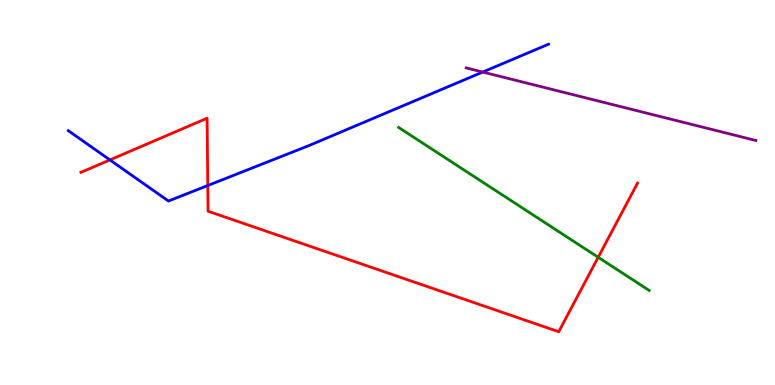[{'lines': ['blue', 'red'], 'intersections': [{'x': 1.42, 'y': 5.85}, {'x': 2.68, 'y': 5.18}]}, {'lines': ['green', 'red'], 'intersections': [{'x': 7.72, 'y': 3.32}]}, {'lines': ['purple', 'red'], 'intersections': []}, {'lines': ['blue', 'green'], 'intersections': []}, {'lines': ['blue', 'purple'], 'intersections': [{'x': 6.23, 'y': 8.13}]}, {'lines': ['green', 'purple'], 'intersections': []}]